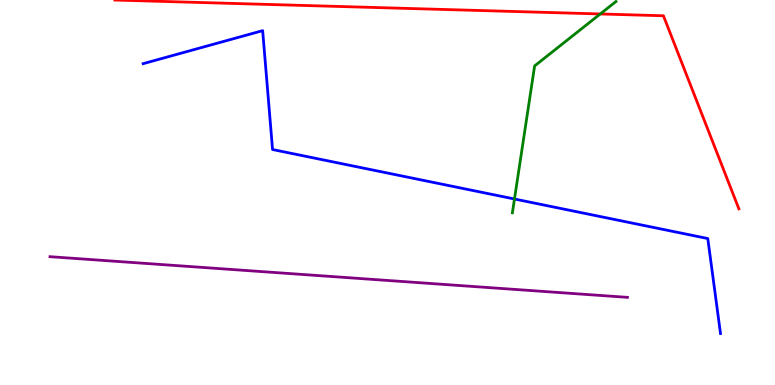[{'lines': ['blue', 'red'], 'intersections': []}, {'lines': ['green', 'red'], 'intersections': [{'x': 7.75, 'y': 9.64}]}, {'lines': ['purple', 'red'], 'intersections': []}, {'lines': ['blue', 'green'], 'intersections': [{'x': 6.64, 'y': 4.83}]}, {'lines': ['blue', 'purple'], 'intersections': []}, {'lines': ['green', 'purple'], 'intersections': []}]